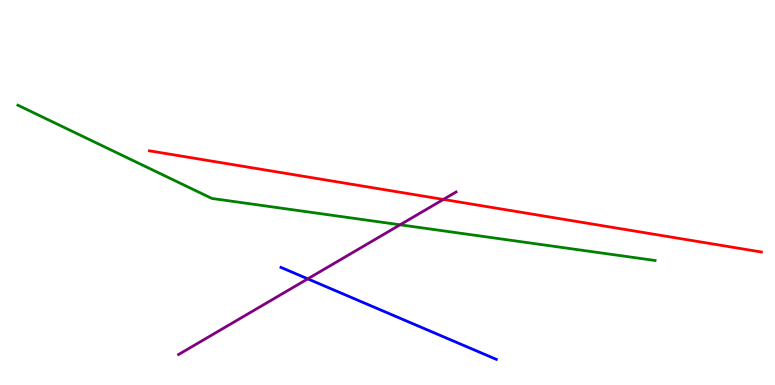[{'lines': ['blue', 'red'], 'intersections': []}, {'lines': ['green', 'red'], 'intersections': []}, {'lines': ['purple', 'red'], 'intersections': [{'x': 5.72, 'y': 4.82}]}, {'lines': ['blue', 'green'], 'intersections': []}, {'lines': ['blue', 'purple'], 'intersections': [{'x': 3.97, 'y': 2.76}]}, {'lines': ['green', 'purple'], 'intersections': [{'x': 5.16, 'y': 4.16}]}]